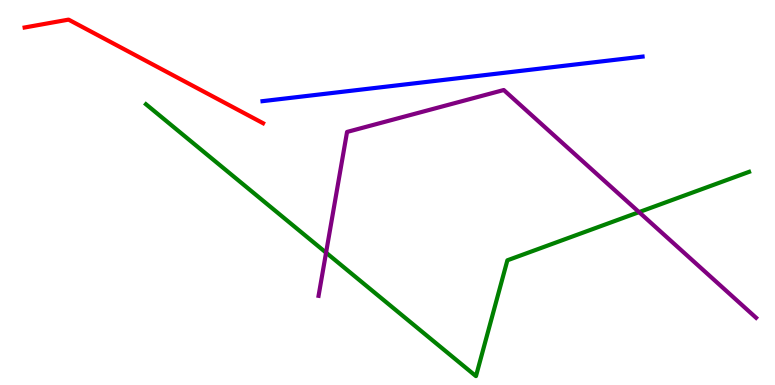[{'lines': ['blue', 'red'], 'intersections': []}, {'lines': ['green', 'red'], 'intersections': []}, {'lines': ['purple', 'red'], 'intersections': []}, {'lines': ['blue', 'green'], 'intersections': []}, {'lines': ['blue', 'purple'], 'intersections': []}, {'lines': ['green', 'purple'], 'intersections': [{'x': 4.21, 'y': 3.44}, {'x': 8.25, 'y': 4.49}]}]